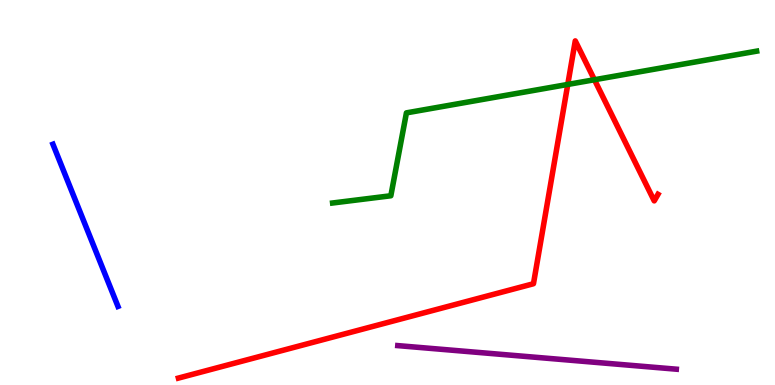[{'lines': ['blue', 'red'], 'intersections': []}, {'lines': ['green', 'red'], 'intersections': [{'x': 7.33, 'y': 7.81}, {'x': 7.67, 'y': 7.93}]}, {'lines': ['purple', 'red'], 'intersections': []}, {'lines': ['blue', 'green'], 'intersections': []}, {'lines': ['blue', 'purple'], 'intersections': []}, {'lines': ['green', 'purple'], 'intersections': []}]